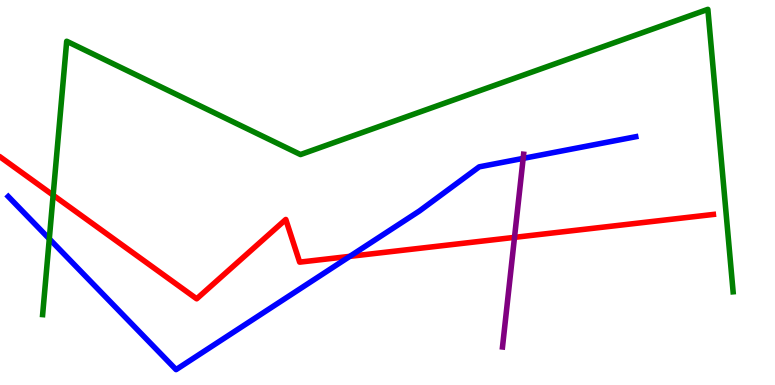[{'lines': ['blue', 'red'], 'intersections': [{'x': 4.51, 'y': 3.34}]}, {'lines': ['green', 'red'], 'intersections': [{'x': 0.686, 'y': 4.93}]}, {'lines': ['purple', 'red'], 'intersections': [{'x': 6.64, 'y': 3.83}]}, {'lines': ['blue', 'green'], 'intersections': [{'x': 0.636, 'y': 3.8}]}, {'lines': ['blue', 'purple'], 'intersections': [{'x': 6.75, 'y': 5.89}]}, {'lines': ['green', 'purple'], 'intersections': []}]